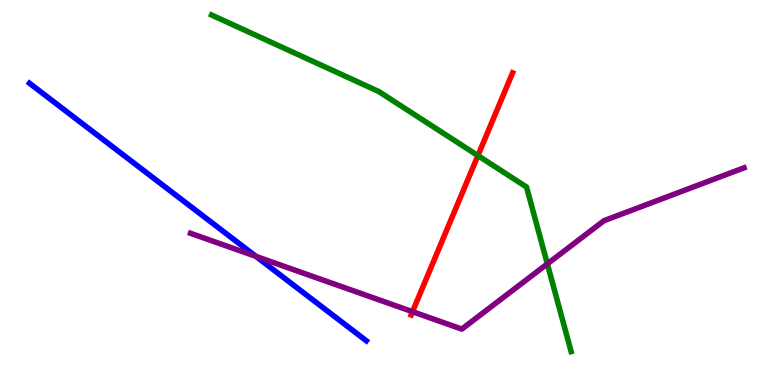[{'lines': ['blue', 'red'], 'intersections': []}, {'lines': ['green', 'red'], 'intersections': [{'x': 6.17, 'y': 5.96}]}, {'lines': ['purple', 'red'], 'intersections': [{'x': 5.32, 'y': 1.9}]}, {'lines': ['blue', 'green'], 'intersections': []}, {'lines': ['blue', 'purple'], 'intersections': [{'x': 3.3, 'y': 3.34}]}, {'lines': ['green', 'purple'], 'intersections': [{'x': 7.06, 'y': 3.15}]}]